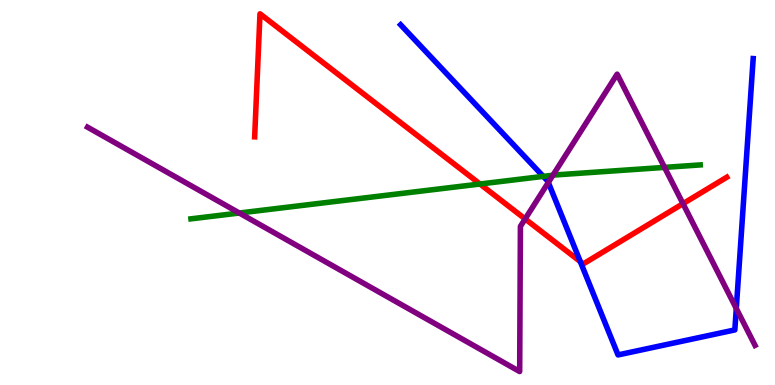[{'lines': ['blue', 'red'], 'intersections': [{'x': 7.49, 'y': 3.2}]}, {'lines': ['green', 'red'], 'intersections': [{'x': 6.19, 'y': 5.22}]}, {'lines': ['purple', 'red'], 'intersections': [{'x': 6.78, 'y': 4.31}, {'x': 8.81, 'y': 4.71}]}, {'lines': ['blue', 'green'], 'intersections': [{'x': 7.01, 'y': 5.42}]}, {'lines': ['blue', 'purple'], 'intersections': [{'x': 7.08, 'y': 5.26}, {'x': 9.5, 'y': 1.99}]}, {'lines': ['green', 'purple'], 'intersections': [{'x': 3.09, 'y': 4.47}, {'x': 7.13, 'y': 5.45}, {'x': 8.57, 'y': 5.65}]}]